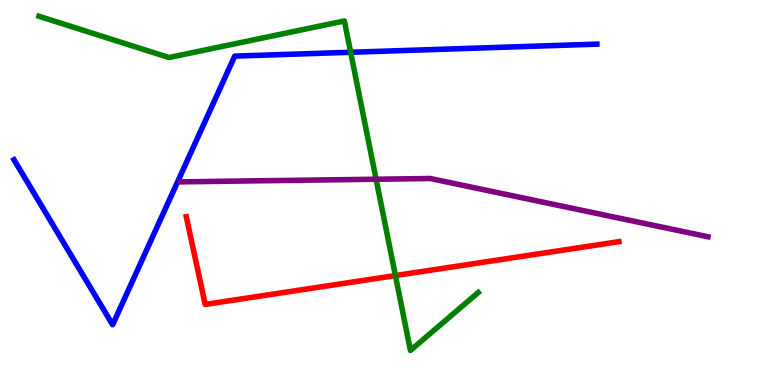[{'lines': ['blue', 'red'], 'intersections': []}, {'lines': ['green', 'red'], 'intersections': [{'x': 5.1, 'y': 2.84}]}, {'lines': ['purple', 'red'], 'intersections': []}, {'lines': ['blue', 'green'], 'intersections': [{'x': 4.52, 'y': 8.64}]}, {'lines': ['blue', 'purple'], 'intersections': []}, {'lines': ['green', 'purple'], 'intersections': [{'x': 4.85, 'y': 5.34}]}]